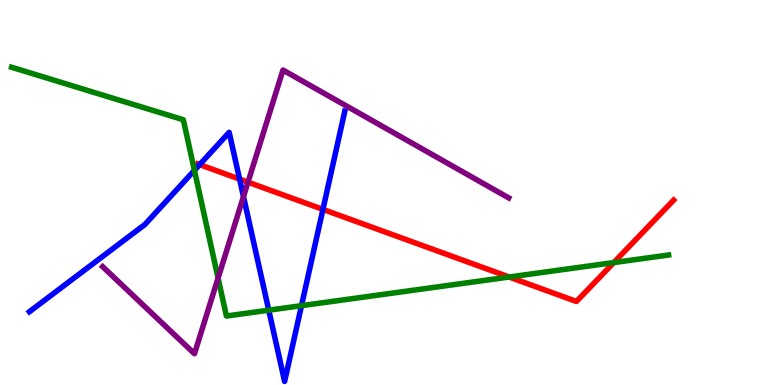[{'lines': ['blue', 'red'], 'intersections': [{'x': 2.58, 'y': 5.72}, {'x': 3.09, 'y': 5.35}, {'x': 4.17, 'y': 4.56}]}, {'lines': ['green', 'red'], 'intersections': [{'x': 6.57, 'y': 2.8}, {'x': 7.92, 'y': 3.18}]}, {'lines': ['purple', 'red'], 'intersections': [{'x': 3.2, 'y': 5.27}]}, {'lines': ['blue', 'green'], 'intersections': [{'x': 2.51, 'y': 5.58}, {'x': 3.47, 'y': 1.94}, {'x': 3.89, 'y': 2.06}]}, {'lines': ['blue', 'purple'], 'intersections': [{'x': 3.14, 'y': 4.89}]}, {'lines': ['green', 'purple'], 'intersections': [{'x': 2.81, 'y': 2.78}]}]